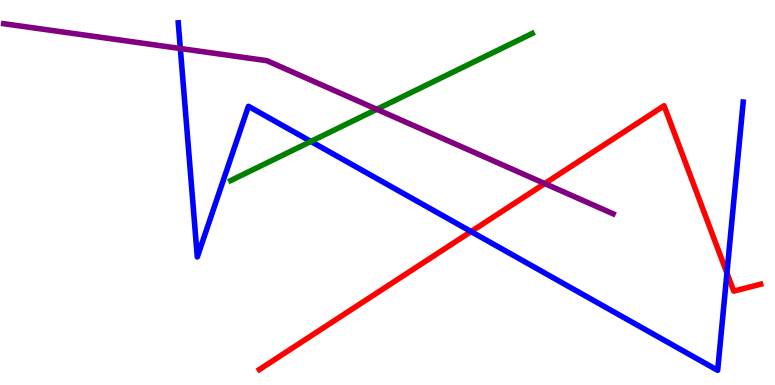[{'lines': ['blue', 'red'], 'intersections': [{'x': 6.08, 'y': 3.99}, {'x': 9.38, 'y': 2.91}]}, {'lines': ['green', 'red'], 'intersections': []}, {'lines': ['purple', 'red'], 'intersections': [{'x': 7.03, 'y': 5.23}]}, {'lines': ['blue', 'green'], 'intersections': [{'x': 4.01, 'y': 6.33}]}, {'lines': ['blue', 'purple'], 'intersections': [{'x': 2.33, 'y': 8.74}]}, {'lines': ['green', 'purple'], 'intersections': [{'x': 4.86, 'y': 7.16}]}]